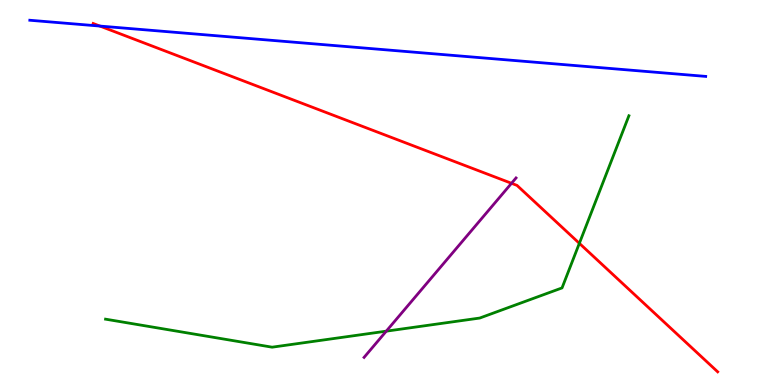[{'lines': ['blue', 'red'], 'intersections': [{'x': 1.29, 'y': 9.32}]}, {'lines': ['green', 'red'], 'intersections': [{'x': 7.48, 'y': 3.68}]}, {'lines': ['purple', 'red'], 'intersections': [{'x': 6.6, 'y': 5.24}]}, {'lines': ['blue', 'green'], 'intersections': []}, {'lines': ['blue', 'purple'], 'intersections': []}, {'lines': ['green', 'purple'], 'intersections': [{'x': 4.98, 'y': 1.4}]}]